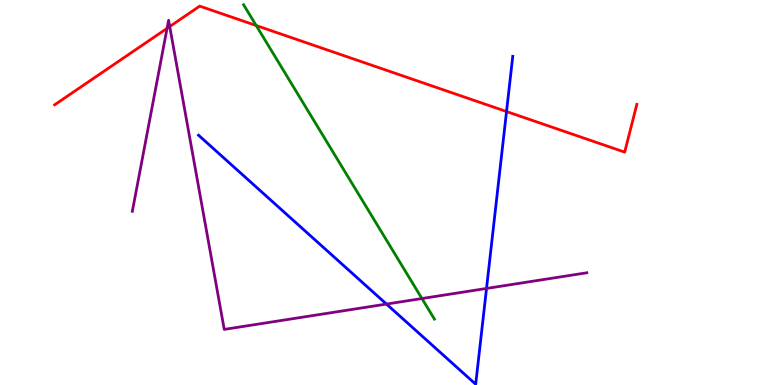[{'lines': ['blue', 'red'], 'intersections': [{'x': 6.54, 'y': 7.1}]}, {'lines': ['green', 'red'], 'intersections': [{'x': 3.31, 'y': 9.34}]}, {'lines': ['purple', 'red'], 'intersections': [{'x': 2.16, 'y': 9.26}, {'x': 2.19, 'y': 9.31}]}, {'lines': ['blue', 'green'], 'intersections': []}, {'lines': ['blue', 'purple'], 'intersections': [{'x': 4.99, 'y': 2.1}, {'x': 6.28, 'y': 2.51}]}, {'lines': ['green', 'purple'], 'intersections': [{'x': 5.44, 'y': 2.25}]}]